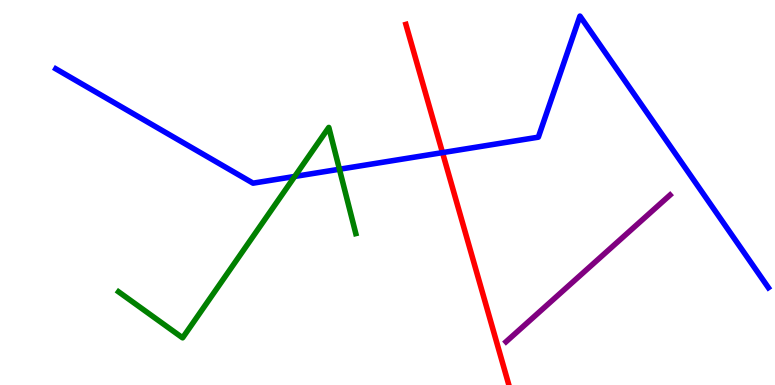[{'lines': ['blue', 'red'], 'intersections': [{'x': 5.71, 'y': 6.04}]}, {'lines': ['green', 'red'], 'intersections': []}, {'lines': ['purple', 'red'], 'intersections': []}, {'lines': ['blue', 'green'], 'intersections': [{'x': 3.8, 'y': 5.42}, {'x': 4.38, 'y': 5.6}]}, {'lines': ['blue', 'purple'], 'intersections': []}, {'lines': ['green', 'purple'], 'intersections': []}]